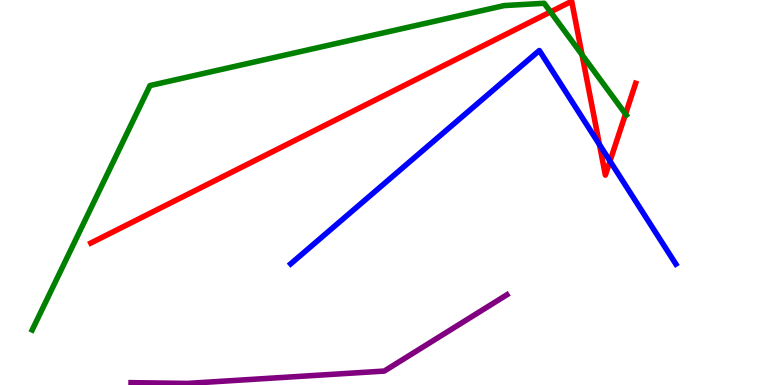[{'lines': ['blue', 'red'], 'intersections': [{'x': 7.73, 'y': 6.24}, {'x': 7.87, 'y': 5.82}]}, {'lines': ['green', 'red'], 'intersections': [{'x': 7.1, 'y': 9.69}, {'x': 7.51, 'y': 8.58}, {'x': 8.07, 'y': 7.04}]}, {'lines': ['purple', 'red'], 'intersections': []}, {'lines': ['blue', 'green'], 'intersections': []}, {'lines': ['blue', 'purple'], 'intersections': []}, {'lines': ['green', 'purple'], 'intersections': []}]